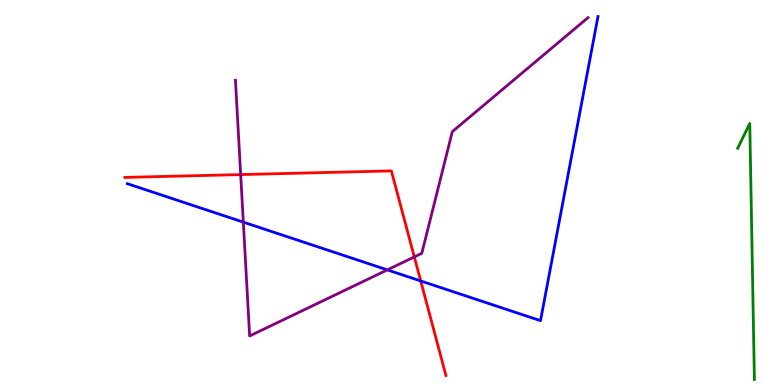[{'lines': ['blue', 'red'], 'intersections': [{'x': 5.43, 'y': 2.7}]}, {'lines': ['green', 'red'], 'intersections': []}, {'lines': ['purple', 'red'], 'intersections': [{'x': 3.11, 'y': 5.47}, {'x': 5.35, 'y': 3.33}]}, {'lines': ['blue', 'green'], 'intersections': []}, {'lines': ['blue', 'purple'], 'intersections': [{'x': 3.14, 'y': 4.23}, {'x': 5.0, 'y': 2.99}]}, {'lines': ['green', 'purple'], 'intersections': []}]